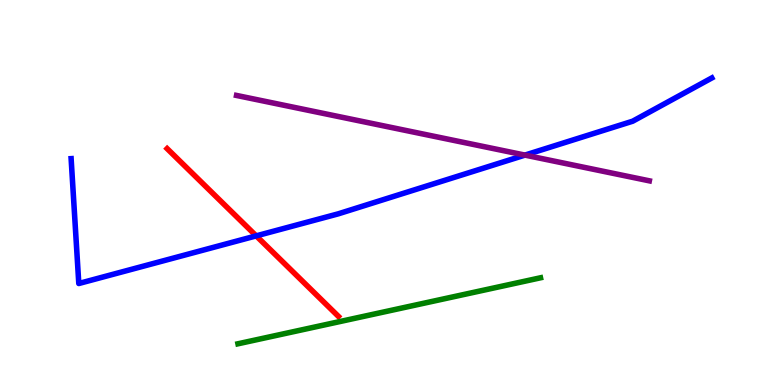[{'lines': ['blue', 'red'], 'intersections': [{'x': 3.31, 'y': 3.87}]}, {'lines': ['green', 'red'], 'intersections': []}, {'lines': ['purple', 'red'], 'intersections': []}, {'lines': ['blue', 'green'], 'intersections': []}, {'lines': ['blue', 'purple'], 'intersections': [{'x': 6.77, 'y': 5.97}]}, {'lines': ['green', 'purple'], 'intersections': []}]